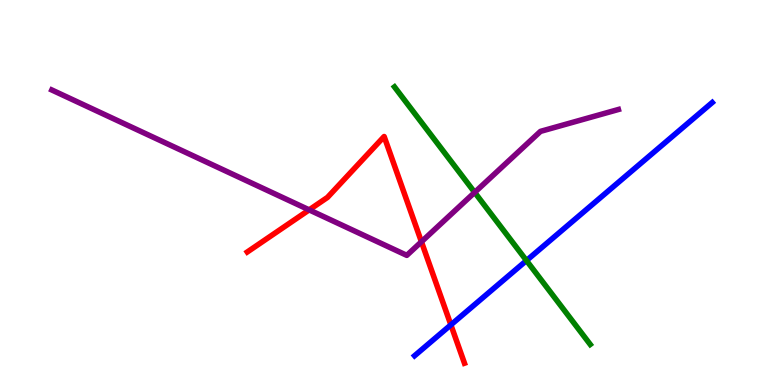[{'lines': ['blue', 'red'], 'intersections': [{'x': 5.82, 'y': 1.56}]}, {'lines': ['green', 'red'], 'intersections': []}, {'lines': ['purple', 'red'], 'intersections': [{'x': 3.99, 'y': 4.55}, {'x': 5.44, 'y': 3.72}]}, {'lines': ['blue', 'green'], 'intersections': [{'x': 6.79, 'y': 3.23}]}, {'lines': ['blue', 'purple'], 'intersections': []}, {'lines': ['green', 'purple'], 'intersections': [{'x': 6.12, 'y': 5.0}]}]